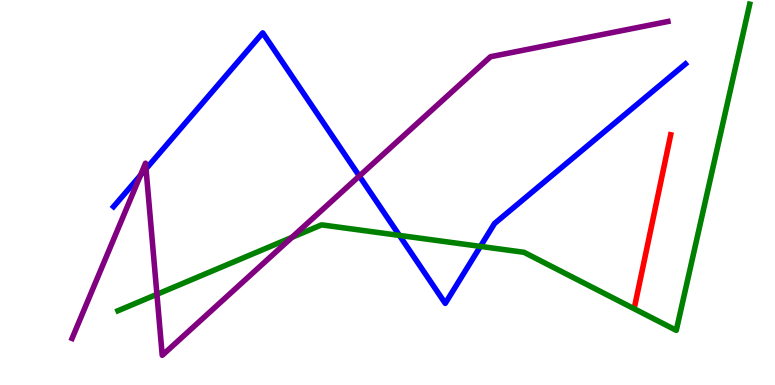[{'lines': ['blue', 'red'], 'intersections': []}, {'lines': ['green', 'red'], 'intersections': []}, {'lines': ['purple', 'red'], 'intersections': []}, {'lines': ['blue', 'green'], 'intersections': [{'x': 5.15, 'y': 3.89}, {'x': 6.2, 'y': 3.6}]}, {'lines': ['blue', 'purple'], 'intersections': [{'x': 1.81, 'y': 5.44}, {'x': 1.88, 'y': 5.61}, {'x': 4.64, 'y': 5.43}]}, {'lines': ['green', 'purple'], 'intersections': [{'x': 2.02, 'y': 2.36}, {'x': 3.77, 'y': 3.83}]}]